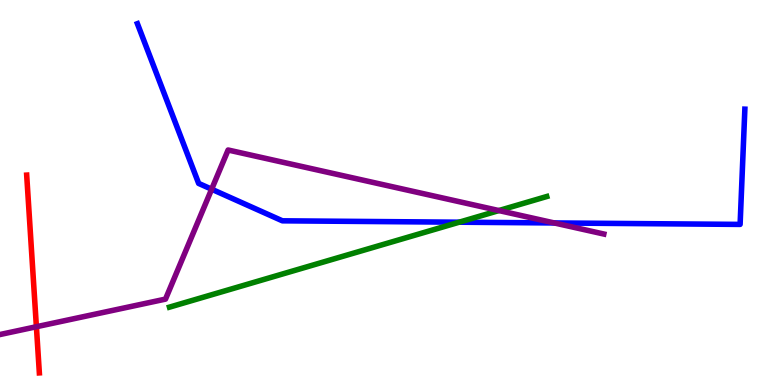[{'lines': ['blue', 'red'], 'intersections': []}, {'lines': ['green', 'red'], 'intersections': []}, {'lines': ['purple', 'red'], 'intersections': [{'x': 0.47, 'y': 1.51}]}, {'lines': ['blue', 'green'], 'intersections': [{'x': 5.92, 'y': 4.23}]}, {'lines': ['blue', 'purple'], 'intersections': [{'x': 2.73, 'y': 5.09}, {'x': 7.15, 'y': 4.21}]}, {'lines': ['green', 'purple'], 'intersections': [{'x': 6.44, 'y': 4.53}]}]